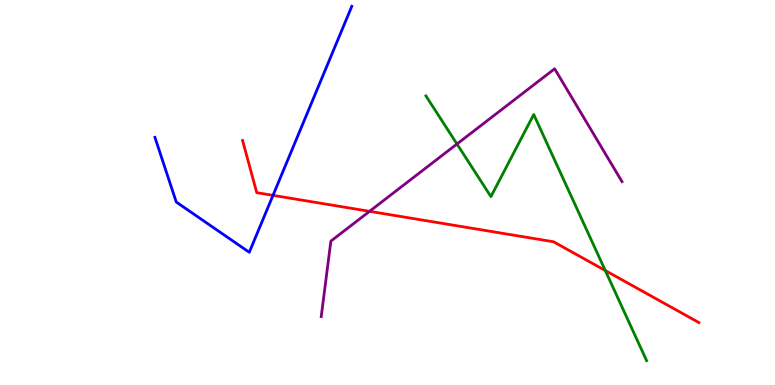[{'lines': ['blue', 'red'], 'intersections': [{'x': 3.52, 'y': 4.93}]}, {'lines': ['green', 'red'], 'intersections': [{'x': 7.81, 'y': 2.97}]}, {'lines': ['purple', 'red'], 'intersections': [{'x': 4.77, 'y': 4.51}]}, {'lines': ['blue', 'green'], 'intersections': []}, {'lines': ['blue', 'purple'], 'intersections': []}, {'lines': ['green', 'purple'], 'intersections': [{'x': 5.9, 'y': 6.26}]}]